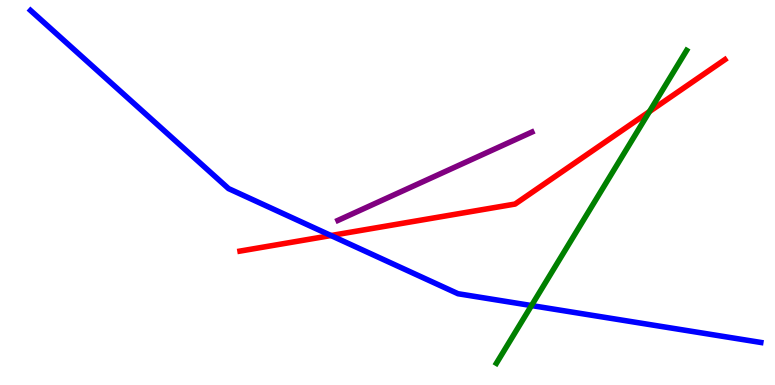[{'lines': ['blue', 'red'], 'intersections': [{'x': 4.27, 'y': 3.88}]}, {'lines': ['green', 'red'], 'intersections': [{'x': 8.38, 'y': 7.1}]}, {'lines': ['purple', 'red'], 'intersections': []}, {'lines': ['blue', 'green'], 'intersections': [{'x': 6.86, 'y': 2.06}]}, {'lines': ['blue', 'purple'], 'intersections': []}, {'lines': ['green', 'purple'], 'intersections': []}]